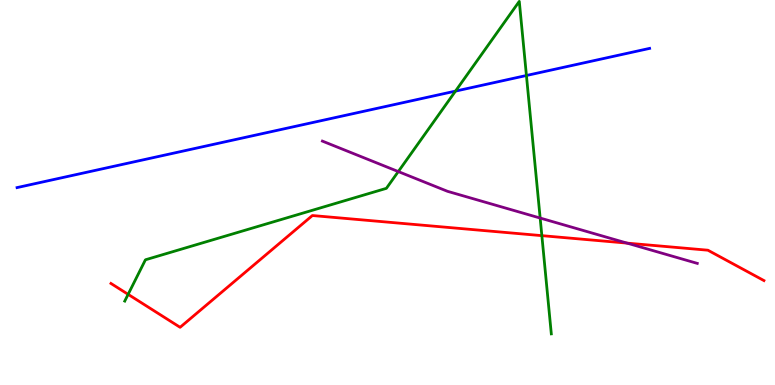[{'lines': ['blue', 'red'], 'intersections': []}, {'lines': ['green', 'red'], 'intersections': [{'x': 1.65, 'y': 2.35}, {'x': 6.99, 'y': 3.88}]}, {'lines': ['purple', 'red'], 'intersections': [{'x': 8.09, 'y': 3.69}]}, {'lines': ['blue', 'green'], 'intersections': [{'x': 5.88, 'y': 7.63}, {'x': 6.79, 'y': 8.04}]}, {'lines': ['blue', 'purple'], 'intersections': []}, {'lines': ['green', 'purple'], 'intersections': [{'x': 5.14, 'y': 5.54}, {'x': 6.97, 'y': 4.34}]}]